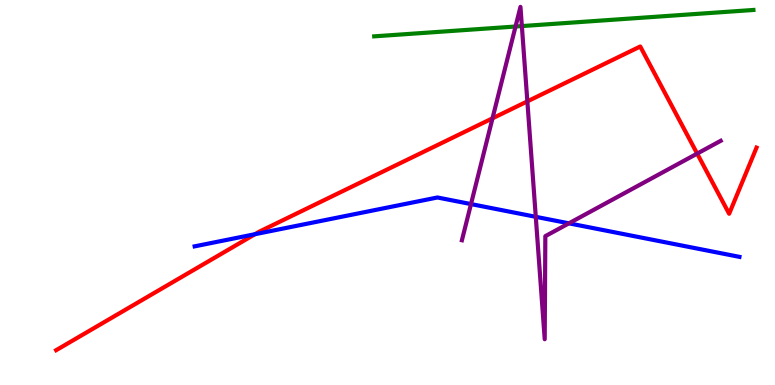[{'lines': ['blue', 'red'], 'intersections': [{'x': 3.29, 'y': 3.92}]}, {'lines': ['green', 'red'], 'intersections': []}, {'lines': ['purple', 'red'], 'intersections': [{'x': 6.35, 'y': 6.93}, {'x': 6.8, 'y': 7.37}, {'x': 9.0, 'y': 6.01}]}, {'lines': ['blue', 'green'], 'intersections': []}, {'lines': ['blue', 'purple'], 'intersections': [{'x': 6.08, 'y': 4.7}, {'x': 6.91, 'y': 4.37}, {'x': 7.34, 'y': 4.2}]}, {'lines': ['green', 'purple'], 'intersections': [{'x': 6.65, 'y': 9.31}, {'x': 6.73, 'y': 9.32}]}]